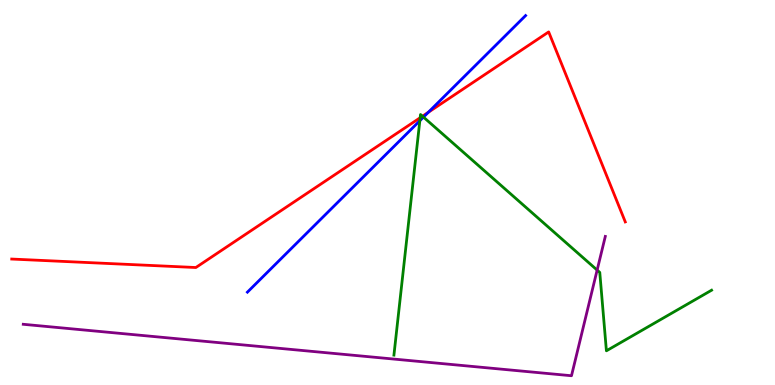[{'lines': ['blue', 'red'], 'intersections': [{'x': 5.53, 'y': 7.08}]}, {'lines': ['green', 'red'], 'intersections': [{'x': 5.42, 'y': 6.94}, {'x': 5.45, 'y': 6.98}]}, {'lines': ['purple', 'red'], 'intersections': []}, {'lines': ['blue', 'green'], 'intersections': [{'x': 5.42, 'y': 6.86}, {'x': 5.46, 'y': 6.96}]}, {'lines': ['blue', 'purple'], 'intersections': []}, {'lines': ['green', 'purple'], 'intersections': [{'x': 7.71, 'y': 2.98}]}]